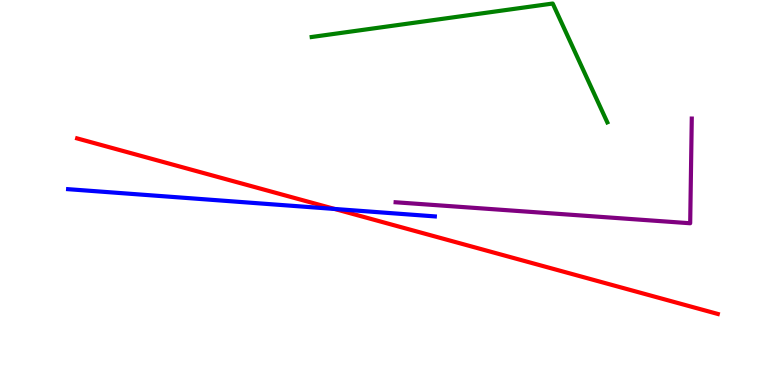[{'lines': ['blue', 'red'], 'intersections': [{'x': 4.32, 'y': 4.57}]}, {'lines': ['green', 'red'], 'intersections': []}, {'lines': ['purple', 'red'], 'intersections': []}, {'lines': ['blue', 'green'], 'intersections': []}, {'lines': ['blue', 'purple'], 'intersections': []}, {'lines': ['green', 'purple'], 'intersections': []}]